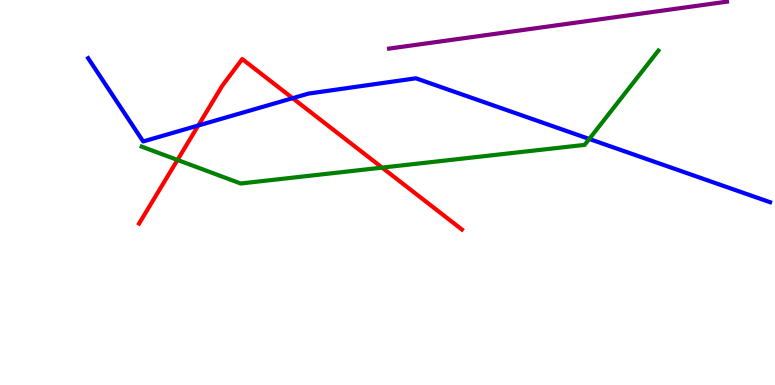[{'lines': ['blue', 'red'], 'intersections': [{'x': 2.56, 'y': 6.74}, {'x': 3.78, 'y': 7.45}]}, {'lines': ['green', 'red'], 'intersections': [{'x': 2.29, 'y': 5.85}, {'x': 4.93, 'y': 5.65}]}, {'lines': ['purple', 'red'], 'intersections': []}, {'lines': ['blue', 'green'], 'intersections': [{'x': 7.6, 'y': 6.39}]}, {'lines': ['blue', 'purple'], 'intersections': []}, {'lines': ['green', 'purple'], 'intersections': []}]